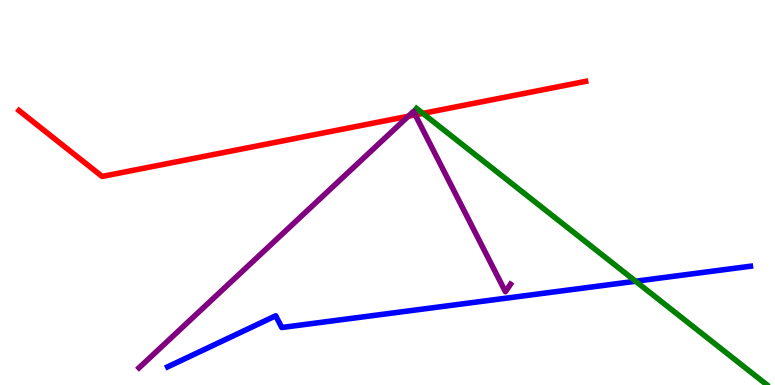[{'lines': ['blue', 'red'], 'intersections': []}, {'lines': ['green', 'red'], 'intersections': [{'x': 5.46, 'y': 7.06}]}, {'lines': ['purple', 'red'], 'intersections': [{'x': 5.27, 'y': 6.98}, {'x': 5.36, 'y': 7.02}]}, {'lines': ['blue', 'green'], 'intersections': [{'x': 8.2, 'y': 2.69}]}, {'lines': ['blue', 'purple'], 'intersections': []}, {'lines': ['green', 'purple'], 'intersections': []}]